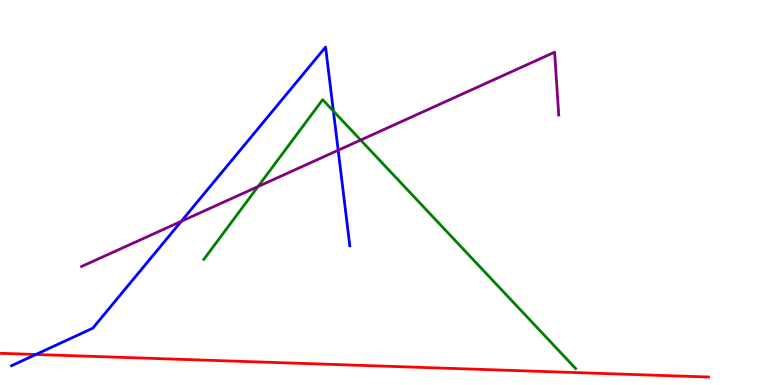[{'lines': ['blue', 'red'], 'intersections': [{'x': 0.463, 'y': 0.793}]}, {'lines': ['green', 'red'], 'intersections': []}, {'lines': ['purple', 'red'], 'intersections': []}, {'lines': ['blue', 'green'], 'intersections': [{'x': 4.3, 'y': 7.12}]}, {'lines': ['blue', 'purple'], 'intersections': [{'x': 2.34, 'y': 4.25}, {'x': 4.36, 'y': 6.1}]}, {'lines': ['green', 'purple'], 'intersections': [{'x': 3.33, 'y': 5.15}, {'x': 4.65, 'y': 6.36}]}]